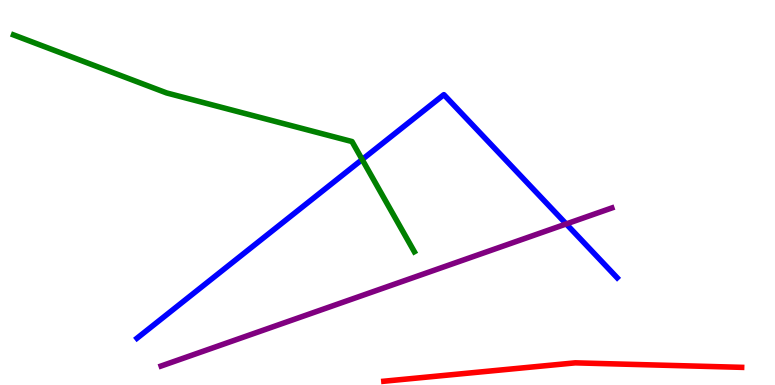[{'lines': ['blue', 'red'], 'intersections': []}, {'lines': ['green', 'red'], 'intersections': []}, {'lines': ['purple', 'red'], 'intersections': []}, {'lines': ['blue', 'green'], 'intersections': [{'x': 4.67, 'y': 5.86}]}, {'lines': ['blue', 'purple'], 'intersections': [{'x': 7.31, 'y': 4.18}]}, {'lines': ['green', 'purple'], 'intersections': []}]